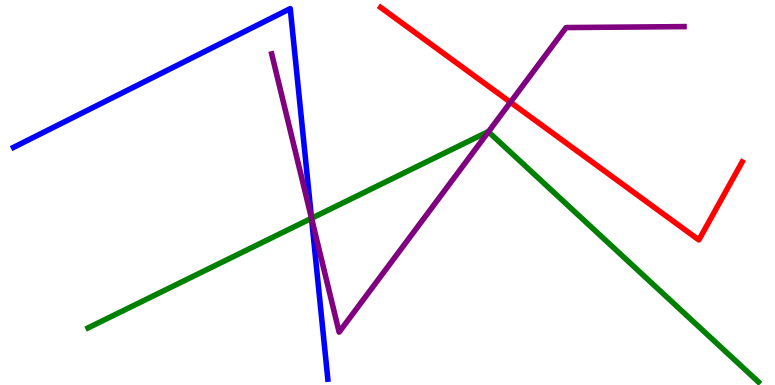[{'lines': ['blue', 'red'], 'intersections': []}, {'lines': ['green', 'red'], 'intersections': []}, {'lines': ['purple', 'red'], 'intersections': [{'x': 6.59, 'y': 7.34}]}, {'lines': ['blue', 'green'], 'intersections': [{'x': 4.02, 'y': 4.33}]}, {'lines': ['blue', 'purple'], 'intersections': [{'x': 4.02, 'y': 4.33}]}, {'lines': ['green', 'purple'], 'intersections': [{'x': 4.02, 'y': 4.33}, {'x': 6.3, 'y': 6.58}]}]